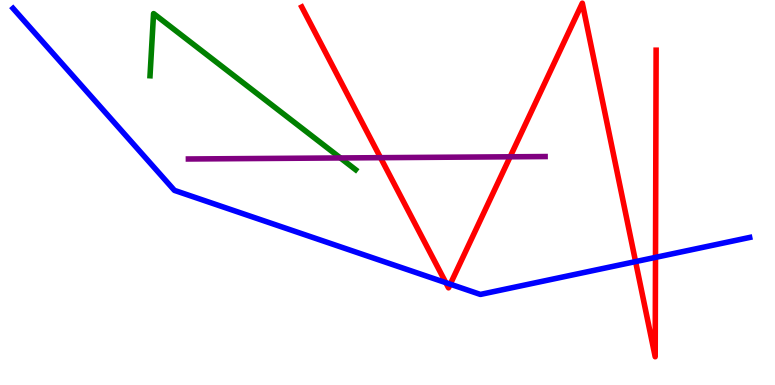[{'lines': ['blue', 'red'], 'intersections': [{'x': 5.75, 'y': 2.66}, {'x': 5.81, 'y': 2.62}, {'x': 8.2, 'y': 3.21}, {'x': 8.46, 'y': 3.31}]}, {'lines': ['green', 'red'], 'intersections': []}, {'lines': ['purple', 'red'], 'intersections': [{'x': 4.91, 'y': 5.9}, {'x': 6.58, 'y': 5.93}]}, {'lines': ['blue', 'green'], 'intersections': []}, {'lines': ['blue', 'purple'], 'intersections': []}, {'lines': ['green', 'purple'], 'intersections': [{'x': 4.39, 'y': 5.9}]}]